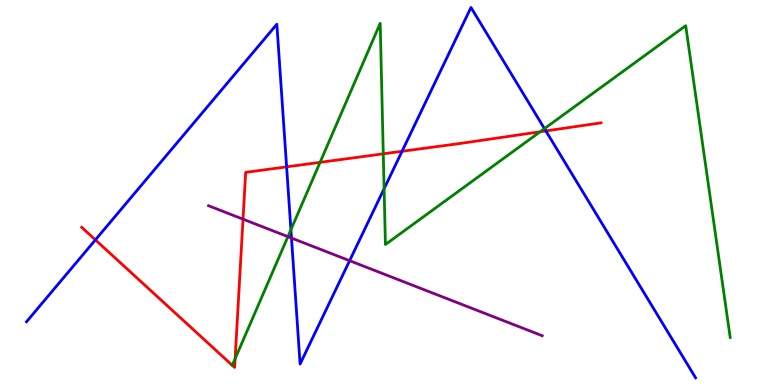[{'lines': ['blue', 'red'], 'intersections': [{'x': 1.23, 'y': 3.77}, {'x': 3.7, 'y': 5.67}, {'x': 5.19, 'y': 6.07}, {'x': 7.04, 'y': 6.6}]}, {'lines': ['green', 'red'], 'intersections': [{'x': 3.0, 'y': 0.512}, {'x': 3.03, 'y': 0.683}, {'x': 4.13, 'y': 5.78}, {'x': 4.95, 'y': 6.0}, {'x': 6.97, 'y': 6.58}]}, {'lines': ['purple', 'red'], 'intersections': [{'x': 3.14, 'y': 4.31}]}, {'lines': ['blue', 'green'], 'intersections': [{'x': 3.75, 'y': 4.03}, {'x': 4.96, 'y': 5.1}, {'x': 7.03, 'y': 6.66}]}, {'lines': ['blue', 'purple'], 'intersections': [{'x': 3.76, 'y': 3.82}, {'x': 4.51, 'y': 3.23}]}, {'lines': ['green', 'purple'], 'intersections': [{'x': 3.72, 'y': 3.85}]}]